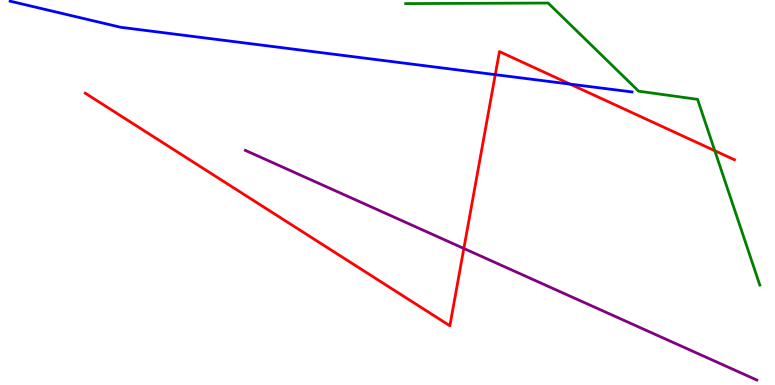[{'lines': ['blue', 'red'], 'intersections': [{'x': 6.39, 'y': 8.06}, {'x': 7.36, 'y': 7.82}]}, {'lines': ['green', 'red'], 'intersections': [{'x': 9.22, 'y': 6.09}]}, {'lines': ['purple', 'red'], 'intersections': [{'x': 5.99, 'y': 3.55}]}, {'lines': ['blue', 'green'], 'intersections': []}, {'lines': ['blue', 'purple'], 'intersections': []}, {'lines': ['green', 'purple'], 'intersections': []}]